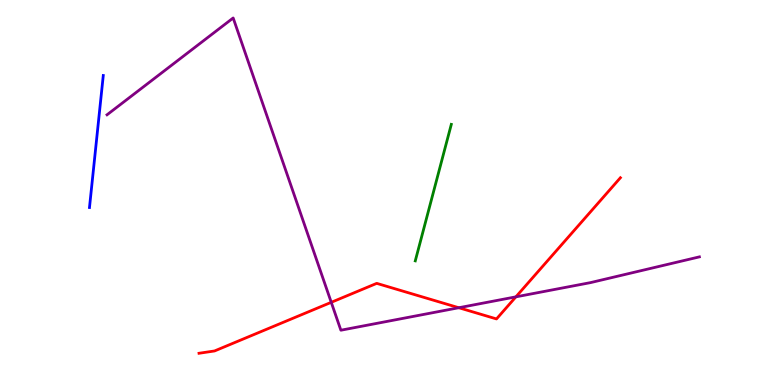[{'lines': ['blue', 'red'], 'intersections': []}, {'lines': ['green', 'red'], 'intersections': []}, {'lines': ['purple', 'red'], 'intersections': [{'x': 4.27, 'y': 2.15}, {'x': 5.92, 'y': 2.01}, {'x': 6.66, 'y': 2.29}]}, {'lines': ['blue', 'green'], 'intersections': []}, {'lines': ['blue', 'purple'], 'intersections': []}, {'lines': ['green', 'purple'], 'intersections': []}]